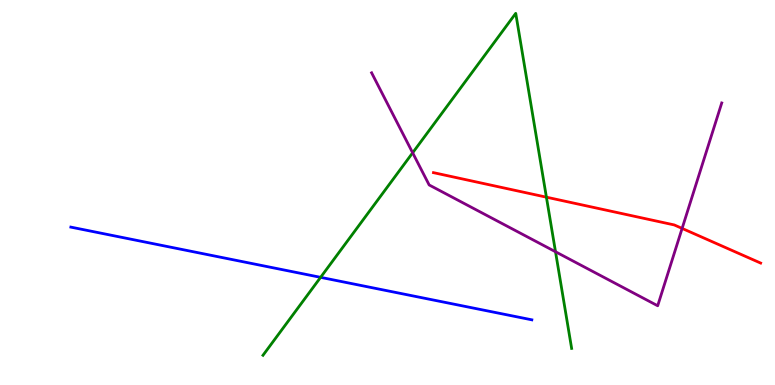[{'lines': ['blue', 'red'], 'intersections': []}, {'lines': ['green', 'red'], 'intersections': [{'x': 7.05, 'y': 4.88}]}, {'lines': ['purple', 'red'], 'intersections': [{'x': 8.8, 'y': 4.07}]}, {'lines': ['blue', 'green'], 'intersections': [{'x': 4.14, 'y': 2.8}]}, {'lines': ['blue', 'purple'], 'intersections': []}, {'lines': ['green', 'purple'], 'intersections': [{'x': 5.32, 'y': 6.03}, {'x': 7.17, 'y': 3.46}]}]